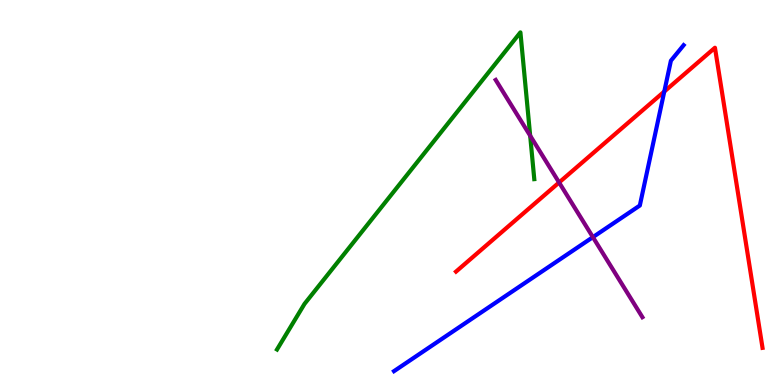[{'lines': ['blue', 'red'], 'intersections': [{'x': 8.57, 'y': 7.62}]}, {'lines': ['green', 'red'], 'intersections': []}, {'lines': ['purple', 'red'], 'intersections': [{'x': 7.21, 'y': 5.26}]}, {'lines': ['blue', 'green'], 'intersections': []}, {'lines': ['blue', 'purple'], 'intersections': [{'x': 7.65, 'y': 3.84}]}, {'lines': ['green', 'purple'], 'intersections': [{'x': 6.84, 'y': 6.48}]}]